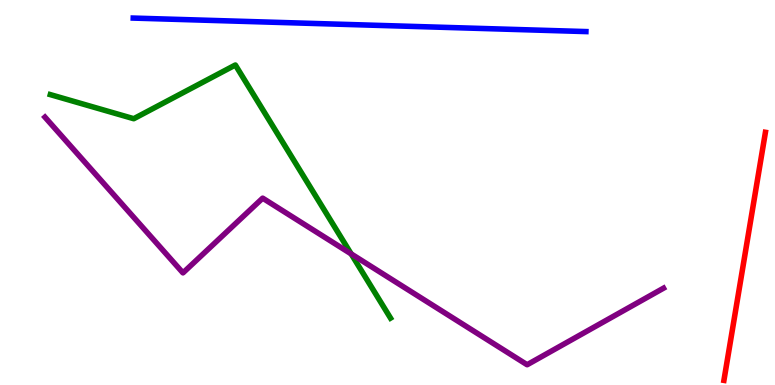[{'lines': ['blue', 'red'], 'intersections': []}, {'lines': ['green', 'red'], 'intersections': []}, {'lines': ['purple', 'red'], 'intersections': []}, {'lines': ['blue', 'green'], 'intersections': []}, {'lines': ['blue', 'purple'], 'intersections': []}, {'lines': ['green', 'purple'], 'intersections': [{'x': 4.53, 'y': 3.41}]}]